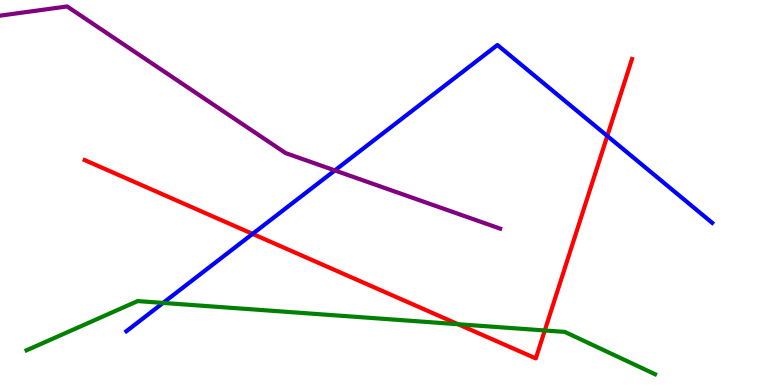[{'lines': ['blue', 'red'], 'intersections': [{'x': 3.26, 'y': 3.93}, {'x': 7.84, 'y': 6.47}]}, {'lines': ['green', 'red'], 'intersections': [{'x': 5.91, 'y': 1.58}, {'x': 7.03, 'y': 1.42}]}, {'lines': ['purple', 'red'], 'intersections': []}, {'lines': ['blue', 'green'], 'intersections': [{'x': 2.1, 'y': 2.13}]}, {'lines': ['blue', 'purple'], 'intersections': [{'x': 4.32, 'y': 5.57}]}, {'lines': ['green', 'purple'], 'intersections': []}]